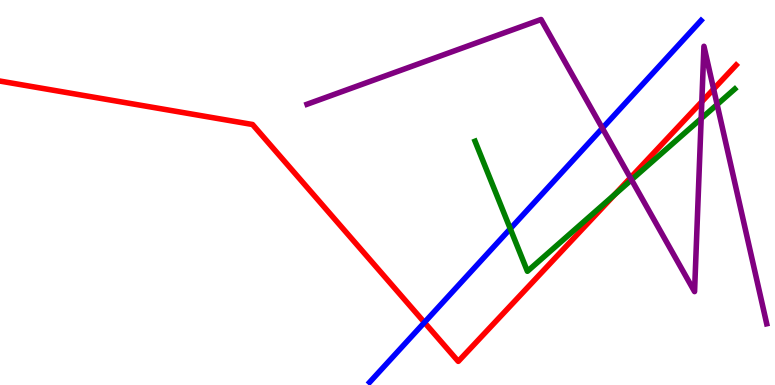[{'lines': ['blue', 'red'], 'intersections': [{'x': 5.48, 'y': 1.63}]}, {'lines': ['green', 'red'], 'intersections': [{'x': 7.93, 'y': 4.95}]}, {'lines': ['purple', 'red'], 'intersections': [{'x': 8.13, 'y': 5.38}, {'x': 9.06, 'y': 7.36}, {'x': 9.21, 'y': 7.69}]}, {'lines': ['blue', 'green'], 'intersections': [{'x': 6.58, 'y': 4.06}]}, {'lines': ['blue', 'purple'], 'intersections': [{'x': 7.77, 'y': 6.67}]}, {'lines': ['green', 'purple'], 'intersections': [{'x': 8.15, 'y': 5.33}, {'x': 9.05, 'y': 6.92}, {'x': 9.25, 'y': 7.29}]}]